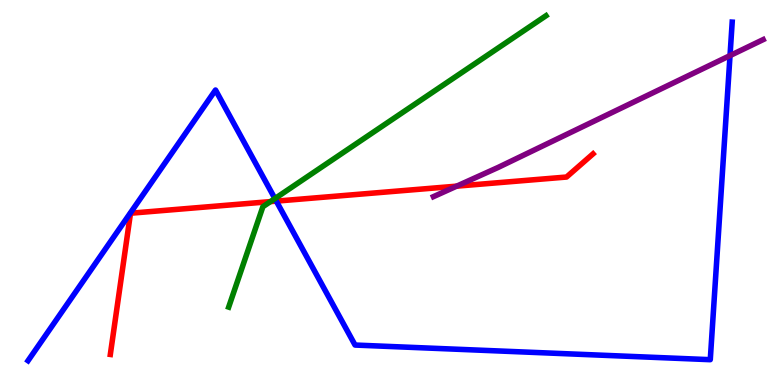[{'lines': ['blue', 'red'], 'intersections': [{'x': 3.57, 'y': 4.78}]}, {'lines': ['green', 'red'], 'intersections': [{'x': 3.49, 'y': 4.76}]}, {'lines': ['purple', 'red'], 'intersections': [{'x': 5.89, 'y': 5.16}]}, {'lines': ['blue', 'green'], 'intersections': [{'x': 3.55, 'y': 4.84}]}, {'lines': ['blue', 'purple'], 'intersections': [{'x': 9.42, 'y': 8.56}]}, {'lines': ['green', 'purple'], 'intersections': []}]